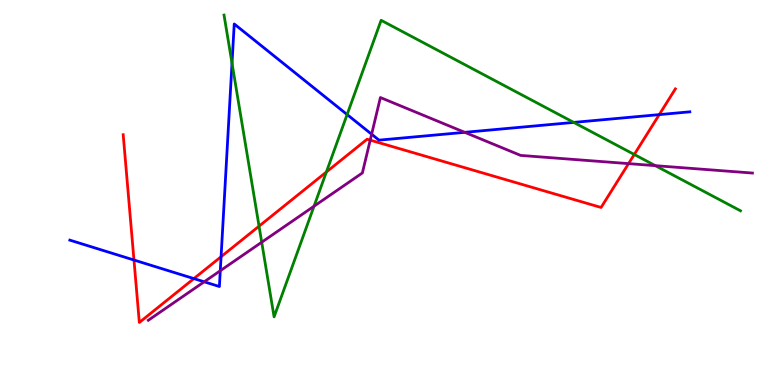[{'lines': ['blue', 'red'], 'intersections': [{'x': 1.73, 'y': 3.25}, {'x': 2.5, 'y': 2.76}, {'x': 2.85, 'y': 3.33}, {'x': 8.51, 'y': 7.02}]}, {'lines': ['green', 'red'], 'intersections': [{'x': 3.34, 'y': 4.13}, {'x': 4.21, 'y': 5.53}, {'x': 8.18, 'y': 5.99}]}, {'lines': ['purple', 'red'], 'intersections': [{'x': 4.78, 'y': 6.36}, {'x': 8.11, 'y': 5.75}]}, {'lines': ['blue', 'green'], 'intersections': [{'x': 2.99, 'y': 8.36}, {'x': 4.48, 'y': 7.02}, {'x': 7.4, 'y': 6.82}]}, {'lines': ['blue', 'purple'], 'intersections': [{'x': 2.63, 'y': 2.68}, {'x': 2.84, 'y': 2.97}, {'x': 4.8, 'y': 6.51}, {'x': 6.0, 'y': 6.56}]}, {'lines': ['green', 'purple'], 'intersections': [{'x': 3.38, 'y': 3.71}, {'x': 4.05, 'y': 4.64}, {'x': 8.46, 'y': 5.7}]}]